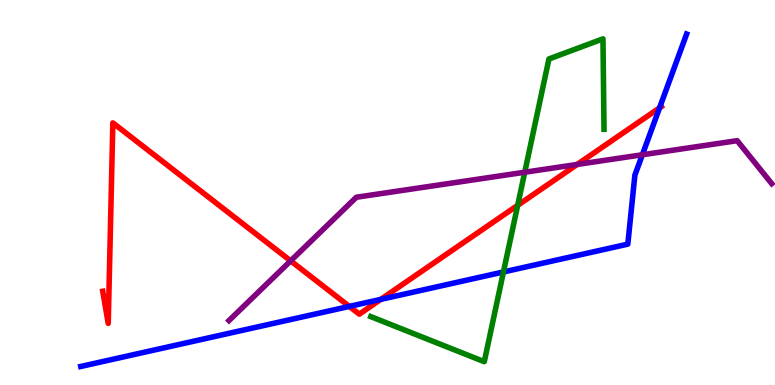[{'lines': ['blue', 'red'], 'intersections': [{'x': 4.51, 'y': 2.04}, {'x': 4.91, 'y': 2.22}, {'x': 8.51, 'y': 7.2}]}, {'lines': ['green', 'red'], 'intersections': [{'x': 6.68, 'y': 4.67}]}, {'lines': ['purple', 'red'], 'intersections': [{'x': 3.75, 'y': 3.22}, {'x': 7.45, 'y': 5.73}]}, {'lines': ['blue', 'green'], 'intersections': [{'x': 6.5, 'y': 2.94}]}, {'lines': ['blue', 'purple'], 'intersections': [{'x': 8.29, 'y': 5.98}]}, {'lines': ['green', 'purple'], 'intersections': [{'x': 6.77, 'y': 5.53}]}]